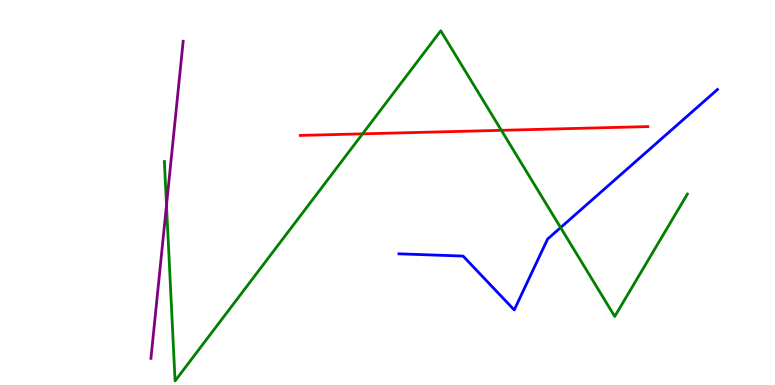[{'lines': ['blue', 'red'], 'intersections': []}, {'lines': ['green', 'red'], 'intersections': [{'x': 4.68, 'y': 6.52}, {'x': 6.47, 'y': 6.62}]}, {'lines': ['purple', 'red'], 'intersections': []}, {'lines': ['blue', 'green'], 'intersections': [{'x': 7.23, 'y': 4.09}]}, {'lines': ['blue', 'purple'], 'intersections': []}, {'lines': ['green', 'purple'], 'intersections': [{'x': 2.15, 'y': 4.67}]}]